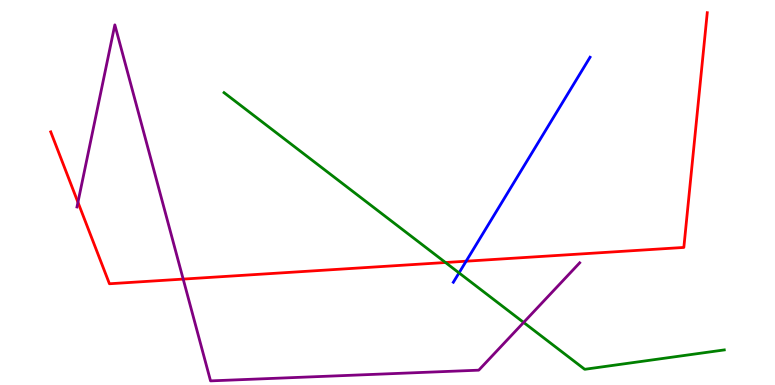[{'lines': ['blue', 'red'], 'intersections': [{'x': 6.01, 'y': 3.22}]}, {'lines': ['green', 'red'], 'intersections': [{'x': 5.75, 'y': 3.18}]}, {'lines': ['purple', 'red'], 'intersections': [{'x': 1.01, 'y': 4.75}, {'x': 2.36, 'y': 2.75}]}, {'lines': ['blue', 'green'], 'intersections': [{'x': 5.92, 'y': 2.91}]}, {'lines': ['blue', 'purple'], 'intersections': []}, {'lines': ['green', 'purple'], 'intersections': [{'x': 6.76, 'y': 1.62}]}]